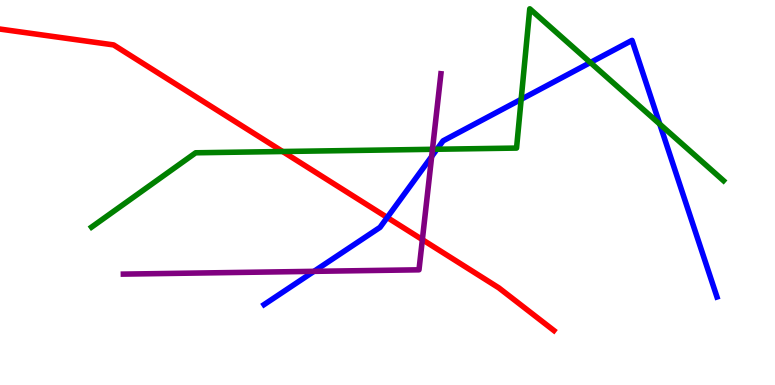[{'lines': ['blue', 'red'], 'intersections': [{'x': 5.0, 'y': 4.35}]}, {'lines': ['green', 'red'], 'intersections': [{'x': 3.65, 'y': 6.06}]}, {'lines': ['purple', 'red'], 'intersections': [{'x': 5.45, 'y': 3.78}]}, {'lines': ['blue', 'green'], 'intersections': [{'x': 5.64, 'y': 6.12}, {'x': 6.72, 'y': 7.42}, {'x': 7.62, 'y': 8.38}, {'x': 8.51, 'y': 6.78}]}, {'lines': ['blue', 'purple'], 'intersections': [{'x': 4.05, 'y': 2.95}, {'x': 5.57, 'y': 5.94}]}, {'lines': ['green', 'purple'], 'intersections': [{'x': 5.58, 'y': 6.12}]}]